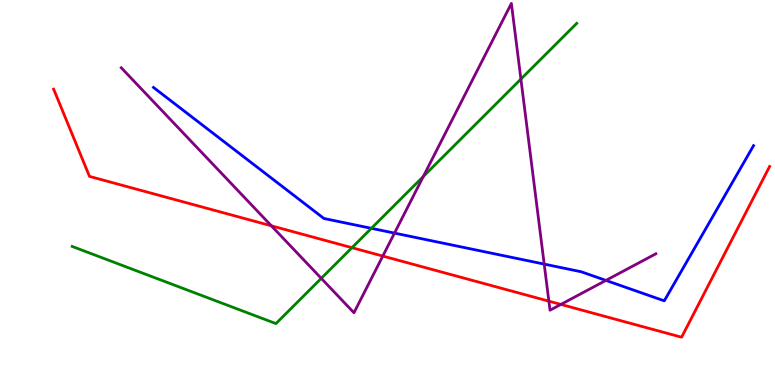[{'lines': ['blue', 'red'], 'intersections': []}, {'lines': ['green', 'red'], 'intersections': [{'x': 4.54, 'y': 3.57}]}, {'lines': ['purple', 'red'], 'intersections': [{'x': 3.5, 'y': 4.14}, {'x': 4.94, 'y': 3.35}, {'x': 7.08, 'y': 2.18}, {'x': 7.24, 'y': 2.09}]}, {'lines': ['blue', 'green'], 'intersections': [{'x': 4.79, 'y': 4.07}]}, {'lines': ['blue', 'purple'], 'intersections': [{'x': 5.09, 'y': 3.95}, {'x': 7.02, 'y': 3.14}, {'x': 7.82, 'y': 2.72}]}, {'lines': ['green', 'purple'], 'intersections': [{'x': 4.15, 'y': 2.77}, {'x': 5.46, 'y': 5.42}, {'x': 6.72, 'y': 7.95}]}]